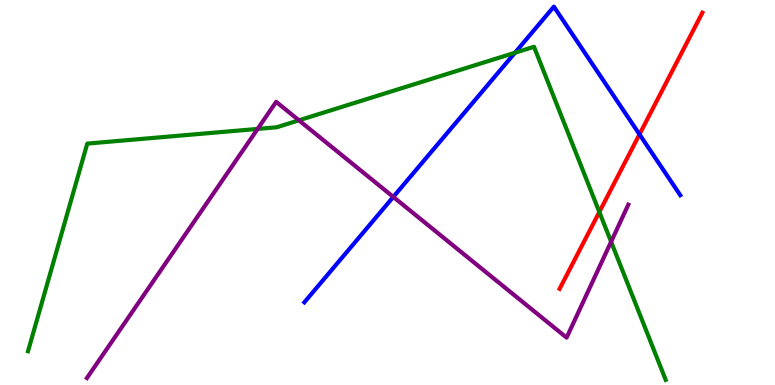[{'lines': ['blue', 'red'], 'intersections': [{'x': 8.25, 'y': 6.51}]}, {'lines': ['green', 'red'], 'intersections': [{'x': 7.73, 'y': 4.49}]}, {'lines': ['purple', 'red'], 'intersections': []}, {'lines': ['blue', 'green'], 'intersections': [{'x': 6.64, 'y': 8.63}]}, {'lines': ['blue', 'purple'], 'intersections': [{'x': 5.07, 'y': 4.89}]}, {'lines': ['green', 'purple'], 'intersections': [{'x': 3.32, 'y': 6.65}, {'x': 3.86, 'y': 6.87}, {'x': 7.89, 'y': 3.72}]}]